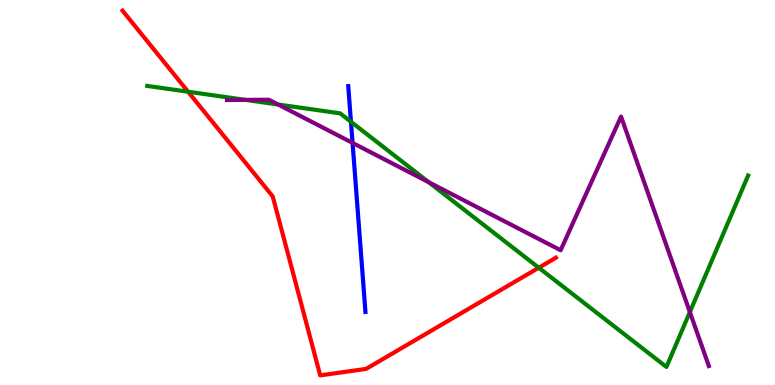[{'lines': ['blue', 'red'], 'intersections': []}, {'lines': ['green', 'red'], 'intersections': [{'x': 2.43, 'y': 7.62}, {'x': 6.95, 'y': 3.05}]}, {'lines': ['purple', 'red'], 'intersections': []}, {'lines': ['blue', 'green'], 'intersections': [{'x': 4.53, 'y': 6.84}]}, {'lines': ['blue', 'purple'], 'intersections': [{'x': 4.55, 'y': 6.29}]}, {'lines': ['green', 'purple'], 'intersections': [{'x': 3.17, 'y': 7.41}, {'x': 3.59, 'y': 7.28}, {'x': 5.53, 'y': 5.27}, {'x': 8.9, 'y': 1.89}]}]